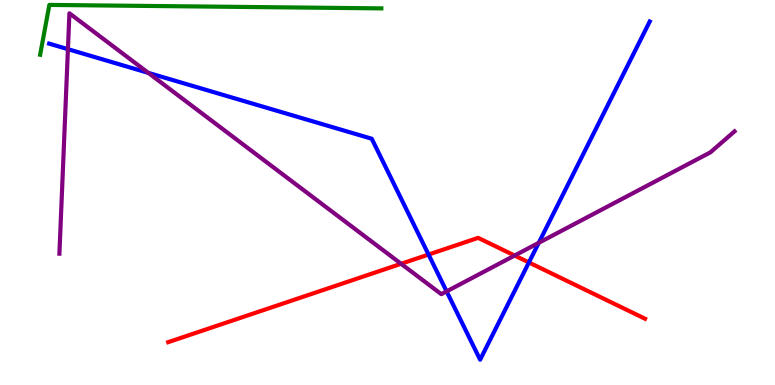[{'lines': ['blue', 'red'], 'intersections': [{'x': 5.53, 'y': 3.39}, {'x': 6.82, 'y': 3.18}]}, {'lines': ['green', 'red'], 'intersections': []}, {'lines': ['purple', 'red'], 'intersections': [{'x': 5.18, 'y': 3.15}, {'x': 6.64, 'y': 3.36}]}, {'lines': ['blue', 'green'], 'intersections': []}, {'lines': ['blue', 'purple'], 'intersections': [{'x': 0.876, 'y': 8.72}, {'x': 1.91, 'y': 8.11}, {'x': 5.76, 'y': 2.43}, {'x': 6.95, 'y': 3.69}]}, {'lines': ['green', 'purple'], 'intersections': []}]